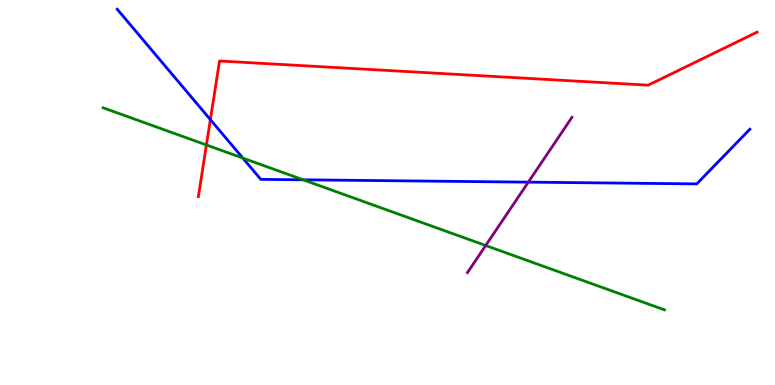[{'lines': ['blue', 'red'], 'intersections': [{'x': 2.71, 'y': 6.89}]}, {'lines': ['green', 'red'], 'intersections': [{'x': 2.66, 'y': 6.23}]}, {'lines': ['purple', 'red'], 'intersections': []}, {'lines': ['blue', 'green'], 'intersections': [{'x': 3.13, 'y': 5.89}, {'x': 3.91, 'y': 5.33}]}, {'lines': ['blue', 'purple'], 'intersections': [{'x': 6.82, 'y': 5.27}]}, {'lines': ['green', 'purple'], 'intersections': [{'x': 6.27, 'y': 3.62}]}]